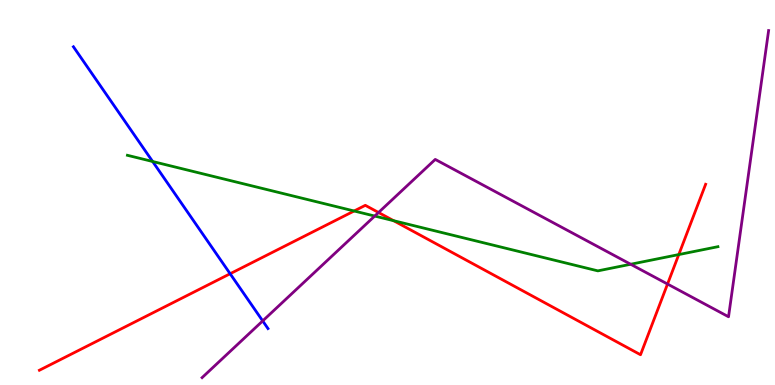[{'lines': ['blue', 'red'], 'intersections': [{'x': 2.97, 'y': 2.89}]}, {'lines': ['green', 'red'], 'intersections': [{'x': 4.57, 'y': 4.52}, {'x': 5.08, 'y': 4.27}, {'x': 8.76, 'y': 3.39}]}, {'lines': ['purple', 'red'], 'intersections': [{'x': 4.88, 'y': 4.48}, {'x': 8.61, 'y': 2.62}]}, {'lines': ['blue', 'green'], 'intersections': [{'x': 1.97, 'y': 5.81}]}, {'lines': ['blue', 'purple'], 'intersections': [{'x': 3.39, 'y': 1.66}]}, {'lines': ['green', 'purple'], 'intersections': [{'x': 4.84, 'y': 4.39}, {'x': 8.14, 'y': 3.14}]}]